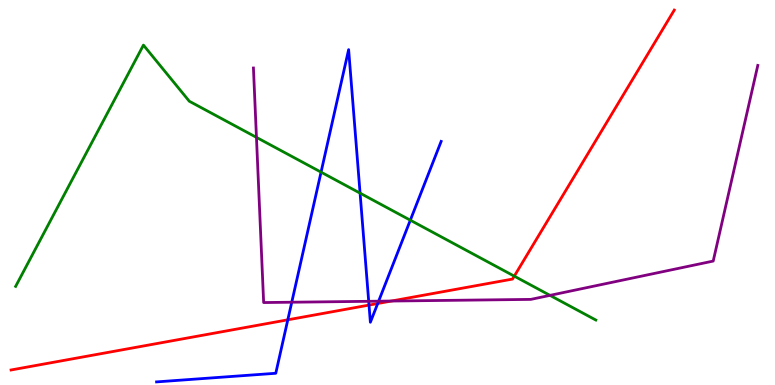[{'lines': ['blue', 'red'], 'intersections': [{'x': 3.71, 'y': 1.69}, {'x': 4.76, 'y': 2.08}, {'x': 4.87, 'y': 2.12}]}, {'lines': ['green', 'red'], 'intersections': [{'x': 6.64, 'y': 2.83}]}, {'lines': ['purple', 'red'], 'intersections': [{'x': 5.05, 'y': 2.18}]}, {'lines': ['blue', 'green'], 'intersections': [{'x': 4.14, 'y': 5.53}, {'x': 4.65, 'y': 4.98}, {'x': 5.29, 'y': 4.28}]}, {'lines': ['blue', 'purple'], 'intersections': [{'x': 3.76, 'y': 2.15}, {'x': 4.76, 'y': 2.17}, {'x': 4.89, 'y': 2.18}]}, {'lines': ['green', 'purple'], 'intersections': [{'x': 3.31, 'y': 6.43}, {'x': 7.1, 'y': 2.33}]}]